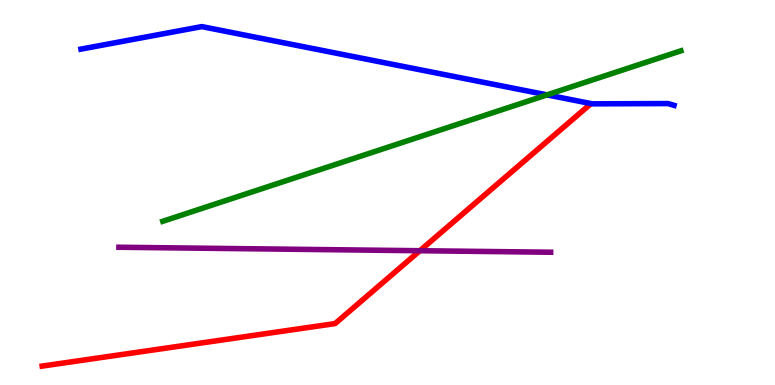[{'lines': ['blue', 'red'], 'intersections': []}, {'lines': ['green', 'red'], 'intersections': []}, {'lines': ['purple', 'red'], 'intersections': [{'x': 5.42, 'y': 3.49}]}, {'lines': ['blue', 'green'], 'intersections': [{'x': 7.06, 'y': 7.54}]}, {'lines': ['blue', 'purple'], 'intersections': []}, {'lines': ['green', 'purple'], 'intersections': []}]